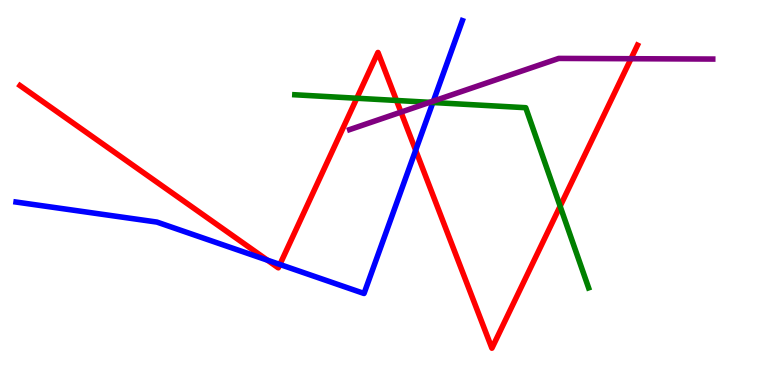[{'lines': ['blue', 'red'], 'intersections': [{'x': 3.45, 'y': 3.24}, {'x': 3.61, 'y': 3.13}, {'x': 5.36, 'y': 6.1}]}, {'lines': ['green', 'red'], 'intersections': [{'x': 4.6, 'y': 7.45}, {'x': 5.12, 'y': 7.39}, {'x': 7.23, 'y': 4.64}]}, {'lines': ['purple', 'red'], 'intersections': [{'x': 5.17, 'y': 7.09}, {'x': 8.14, 'y': 8.47}]}, {'lines': ['blue', 'green'], 'intersections': [{'x': 5.59, 'y': 7.34}]}, {'lines': ['blue', 'purple'], 'intersections': [{'x': 5.59, 'y': 7.37}]}, {'lines': ['green', 'purple'], 'intersections': [{'x': 5.55, 'y': 7.34}]}]